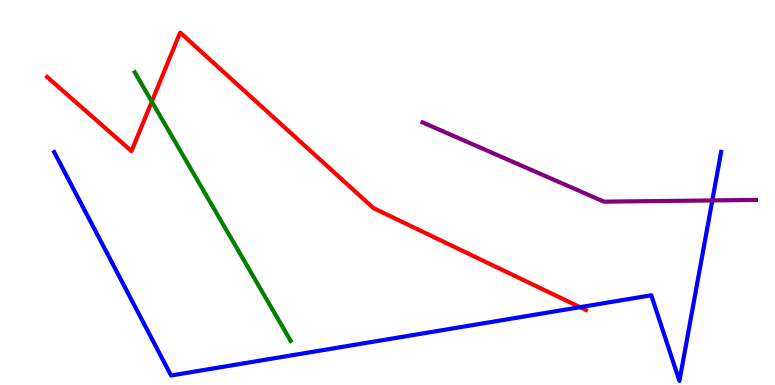[{'lines': ['blue', 'red'], 'intersections': [{'x': 7.48, 'y': 2.02}]}, {'lines': ['green', 'red'], 'intersections': [{'x': 1.96, 'y': 7.36}]}, {'lines': ['purple', 'red'], 'intersections': []}, {'lines': ['blue', 'green'], 'intersections': []}, {'lines': ['blue', 'purple'], 'intersections': [{'x': 9.19, 'y': 4.79}]}, {'lines': ['green', 'purple'], 'intersections': []}]